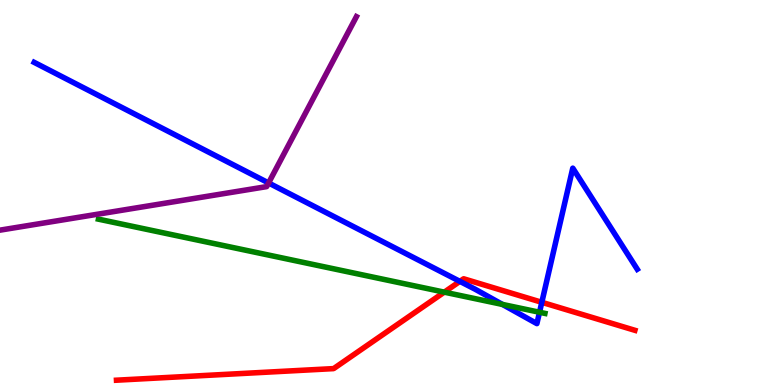[{'lines': ['blue', 'red'], 'intersections': [{'x': 5.93, 'y': 2.69}, {'x': 6.99, 'y': 2.15}]}, {'lines': ['green', 'red'], 'intersections': [{'x': 5.73, 'y': 2.41}]}, {'lines': ['purple', 'red'], 'intersections': []}, {'lines': ['blue', 'green'], 'intersections': [{'x': 6.48, 'y': 2.09}, {'x': 6.96, 'y': 1.89}]}, {'lines': ['blue', 'purple'], 'intersections': [{'x': 3.47, 'y': 5.25}]}, {'lines': ['green', 'purple'], 'intersections': []}]